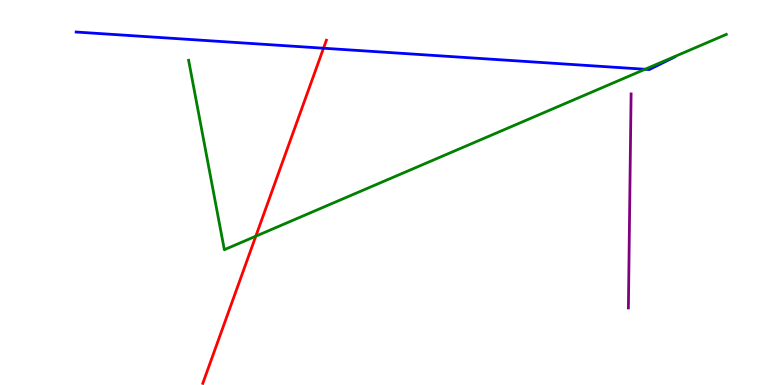[{'lines': ['blue', 'red'], 'intersections': [{'x': 4.17, 'y': 8.75}]}, {'lines': ['green', 'red'], 'intersections': [{'x': 3.3, 'y': 3.86}]}, {'lines': ['purple', 'red'], 'intersections': []}, {'lines': ['blue', 'green'], 'intersections': [{'x': 8.32, 'y': 8.2}]}, {'lines': ['blue', 'purple'], 'intersections': []}, {'lines': ['green', 'purple'], 'intersections': []}]